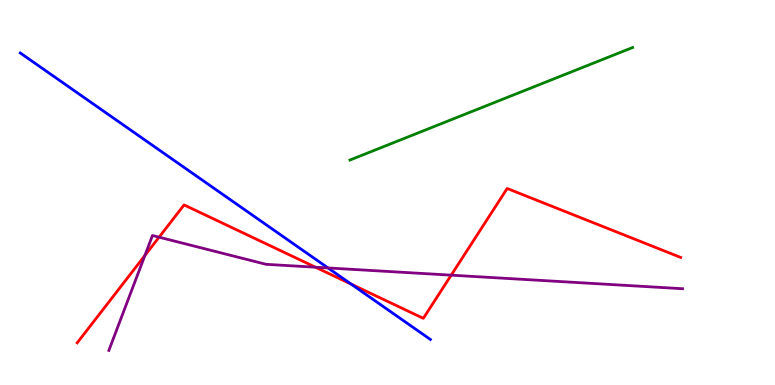[{'lines': ['blue', 'red'], 'intersections': [{'x': 4.53, 'y': 2.62}]}, {'lines': ['green', 'red'], 'intersections': []}, {'lines': ['purple', 'red'], 'intersections': [{'x': 1.87, 'y': 3.36}, {'x': 2.05, 'y': 3.84}, {'x': 4.07, 'y': 3.06}, {'x': 5.82, 'y': 2.85}]}, {'lines': ['blue', 'green'], 'intersections': []}, {'lines': ['blue', 'purple'], 'intersections': [{'x': 4.23, 'y': 3.04}]}, {'lines': ['green', 'purple'], 'intersections': []}]